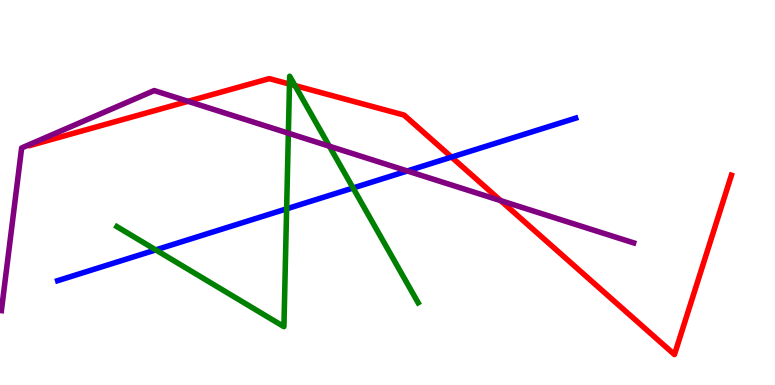[{'lines': ['blue', 'red'], 'intersections': [{'x': 5.83, 'y': 5.92}]}, {'lines': ['green', 'red'], 'intersections': [{'x': 3.74, 'y': 7.82}, {'x': 3.81, 'y': 7.78}]}, {'lines': ['purple', 'red'], 'intersections': [{'x': 2.43, 'y': 7.37}, {'x': 6.46, 'y': 4.79}]}, {'lines': ['blue', 'green'], 'intersections': [{'x': 2.01, 'y': 3.51}, {'x': 3.7, 'y': 4.58}, {'x': 4.56, 'y': 5.12}]}, {'lines': ['blue', 'purple'], 'intersections': [{'x': 5.26, 'y': 5.56}]}, {'lines': ['green', 'purple'], 'intersections': [{'x': 3.72, 'y': 6.54}, {'x': 4.25, 'y': 6.2}]}]